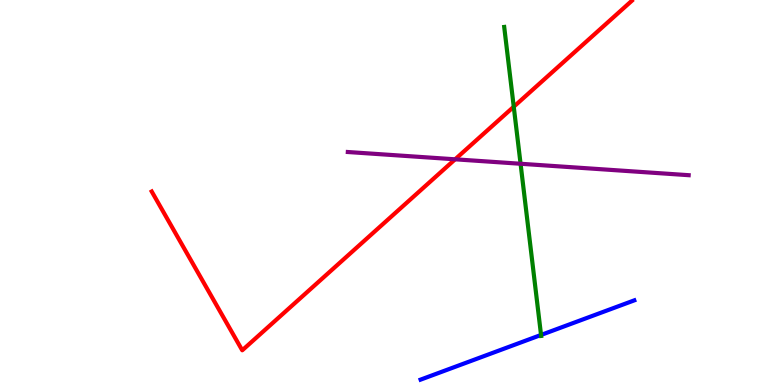[{'lines': ['blue', 'red'], 'intersections': []}, {'lines': ['green', 'red'], 'intersections': [{'x': 6.63, 'y': 7.23}]}, {'lines': ['purple', 'red'], 'intersections': [{'x': 5.87, 'y': 5.86}]}, {'lines': ['blue', 'green'], 'intersections': [{'x': 6.98, 'y': 1.3}]}, {'lines': ['blue', 'purple'], 'intersections': []}, {'lines': ['green', 'purple'], 'intersections': [{'x': 6.72, 'y': 5.75}]}]